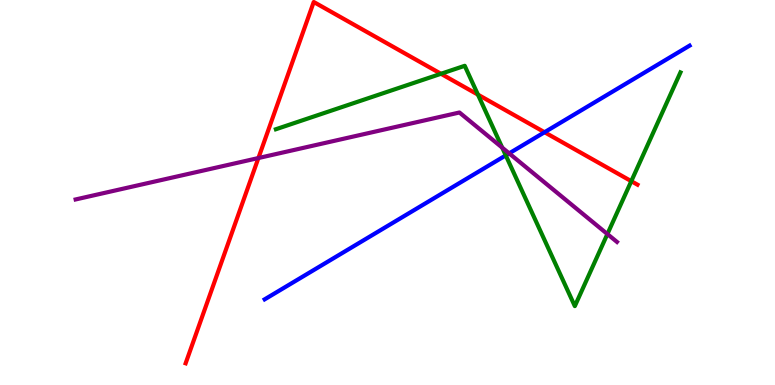[{'lines': ['blue', 'red'], 'intersections': [{'x': 7.03, 'y': 6.57}]}, {'lines': ['green', 'red'], 'intersections': [{'x': 5.69, 'y': 8.08}, {'x': 6.17, 'y': 7.54}, {'x': 8.15, 'y': 5.29}]}, {'lines': ['purple', 'red'], 'intersections': [{'x': 3.33, 'y': 5.9}]}, {'lines': ['blue', 'green'], 'intersections': [{'x': 6.53, 'y': 5.96}]}, {'lines': ['blue', 'purple'], 'intersections': [{'x': 6.57, 'y': 6.02}]}, {'lines': ['green', 'purple'], 'intersections': [{'x': 6.48, 'y': 6.16}, {'x': 7.84, 'y': 3.92}]}]